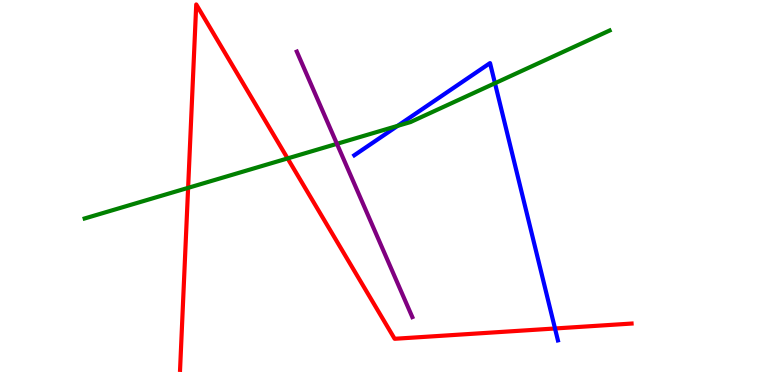[{'lines': ['blue', 'red'], 'intersections': [{'x': 7.16, 'y': 1.47}]}, {'lines': ['green', 'red'], 'intersections': [{'x': 2.43, 'y': 5.12}, {'x': 3.71, 'y': 5.89}]}, {'lines': ['purple', 'red'], 'intersections': []}, {'lines': ['blue', 'green'], 'intersections': [{'x': 5.13, 'y': 6.73}, {'x': 6.39, 'y': 7.84}]}, {'lines': ['blue', 'purple'], 'intersections': []}, {'lines': ['green', 'purple'], 'intersections': [{'x': 4.35, 'y': 6.26}]}]